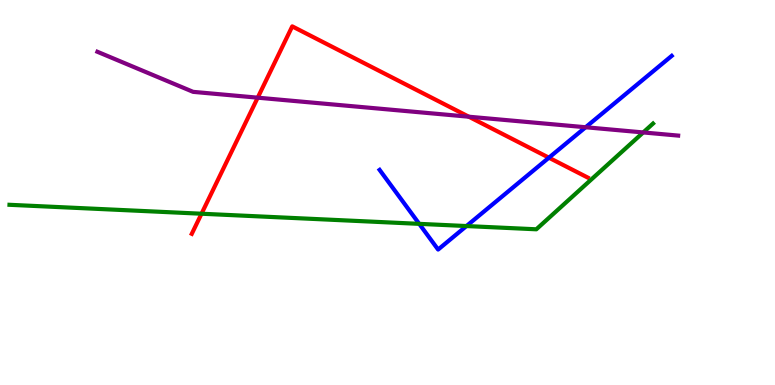[{'lines': ['blue', 'red'], 'intersections': [{'x': 7.08, 'y': 5.9}]}, {'lines': ['green', 'red'], 'intersections': [{'x': 2.6, 'y': 4.45}]}, {'lines': ['purple', 'red'], 'intersections': [{'x': 3.33, 'y': 7.46}, {'x': 6.05, 'y': 6.97}]}, {'lines': ['blue', 'green'], 'intersections': [{'x': 5.41, 'y': 4.19}, {'x': 6.02, 'y': 4.13}]}, {'lines': ['blue', 'purple'], 'intersections': [{'x': 7.56, 'y': 6.69}]}, {'lines': ['green', 'purple'], 'intersections': [{'x': 8.3, 'y': 6.56}]}]